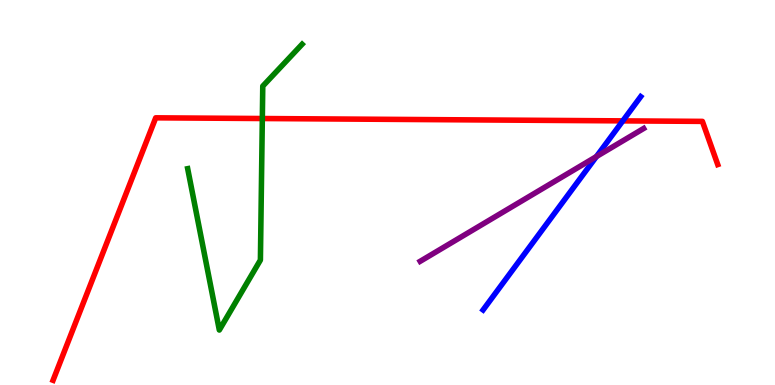[{'lines': ['blue', 'red'], 'intersections': [{'x': 8.04, 'y': 6.86}]}, {'lines': ['green', 'red'], 'intersections': [{'x': 3.38, 'y': 6.92}]}, {'lines': ['purple', 'red'], 'intersections': []}, {'lines': ['blue', 'green'], 'intersections': []}, {'lines': ['blue', 'purple'], 'intersections': [{'x': 7.7, 'y': 5.93}]}, {'lines': ['green', 'purple'], 'intersections': []}]